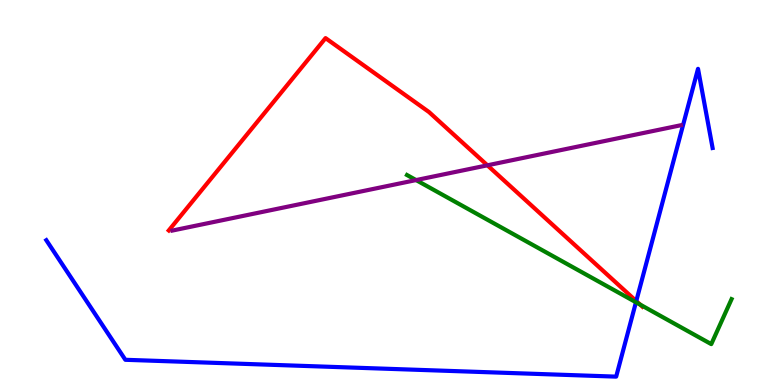[{'lines': ['blue', 'red'], 'intersections': [{'x': 8.21, 'y': 2.18}]}, {'lines': ['green', 'red'], 'intersections': [{'x': 8.26, 'y': 2.09}]}, {'lines': ['purple', 'red'], 'intersections': [{'x': 6.29, 'y': 5.71}]}, {'lines': ['blue', 'green'], 'intersections': [{'x': 8.21, 'y': 2.15}]}, {'lines': ['blue', 'purple'], 'intersections': []}, {'lines': ['green', 'purple'], 'intersections': [{'x': 5.37, 'y': 5.32}]}]